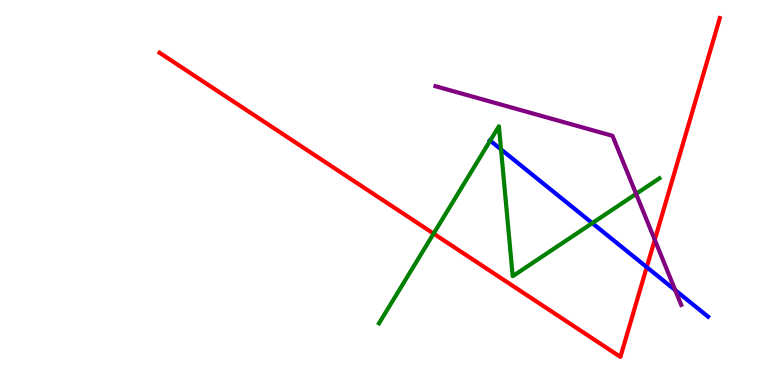[{'lines': ['blue', 'red'], 'intersections': [{'x': 8.35, 'y': 3.06}]}, {'lines': ['green', 'red'], 'intersections': [{'x': 5.59, 'y': 3.93}]}, {'lines': ['purple', 'red'], 'intersections': [{'x': 8.45, 'y': 3.77}]}, {'lines': ['blue', 'green'], 'intersections': [{'x': 6.33, 'y': 6.35}, {'x': 6.46, 'y': 6.12}, {'x': 7.64, 'y': 4.2}]}, {'lines': ['blue', 'purple'], 'intersections': [{'x': 8.71, 'y': 2.46}]}, {'lines': ['green', 'purple'], 'intersections': [{'x': 8.21, 'y': 4.96}]}]